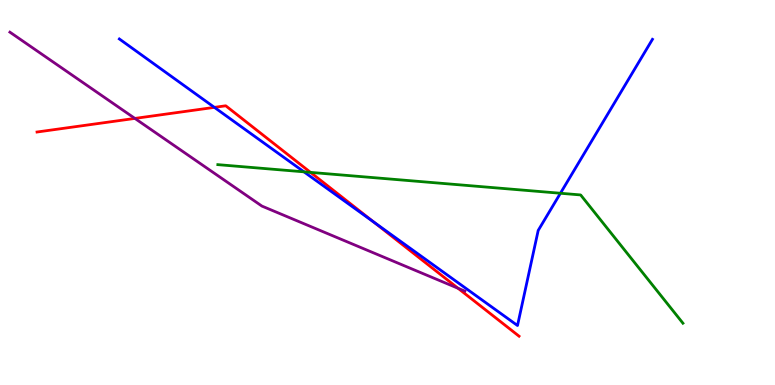[{'lines': ['blue', 'red'], 'intersections': [{'x': 2.77, 'y': 7.21}, {'x': 4.82, 'y': 4.23}]}, {'lines': ['green', 'red'], 'intersections': [{'x': 4.01, 'y': 5.52}]}, {'lines': ['purple', 'red'], 'intersections': [{'x': 1.74, 'y': 6.92}, {'x': 5.91, 'y': 2.51}]}, {'lines': ['blue', 'green'], 'intersections': [{'x': 3.92, 'y': 5.54}, {'x': 7.23, 'y': 4.98}]}, {'lines': ['blue', 'purple'], 'intersections': []}, {'lines': ['green', 'purple'], 'intersections': []}]